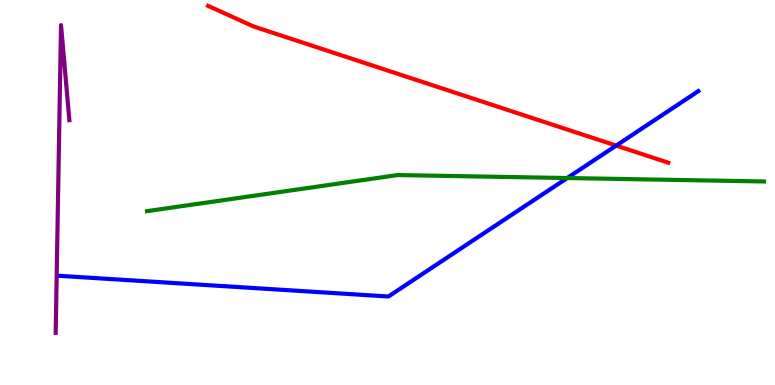[{'lines': ['blue', 'red'], 'intersections': [{'x': 7.95, 'y': 6.22}]}, {'lines': ['green', 'red'], 'intersections': []}, {'lines': ['purple', 'red'], 'intersections': []}, {'lines': ['blue', 'green'], 'intersections': [{'x': 7.32, 'y': 5.38}]}, {'lines': ['blue', 'purple'], 'intersections': []}, {'lines': ['green', 'purple'], 'intersections': []}]